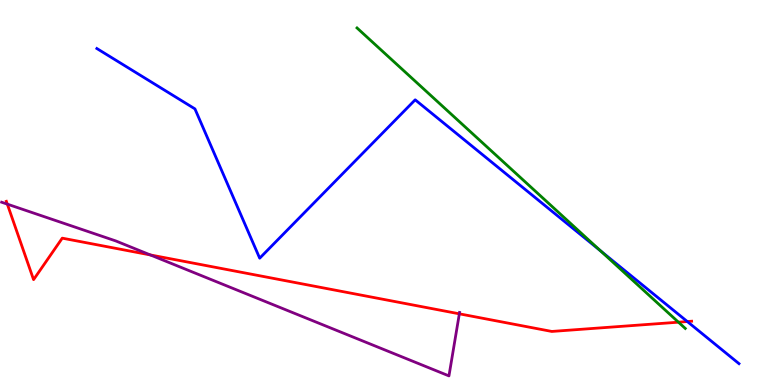[{'lines': ['blue', 'red'], 'intersections': [{'x': 8.87, 'y': 1.65}]}, {'lines': ['green', 'red'], 'intersections': [{'x': 8.75, 'y': 1.63}]}, {'lines': ['purple', 'red'], 'intersections': [{'x': 0.0945, 'y': 4.7}, {'x': 1.94, 'y': 3.38}, {'x': 5.93, 'y': 1.85}]}, {'lines': ['blue', 'green'], 'intersections': [{'x': 7.75, 'y': 3.49}]}, {'lines': ['blue', 'purple'], 'intersections': []}, {'lines': ['green', 'purple'], 'intersections': []}]